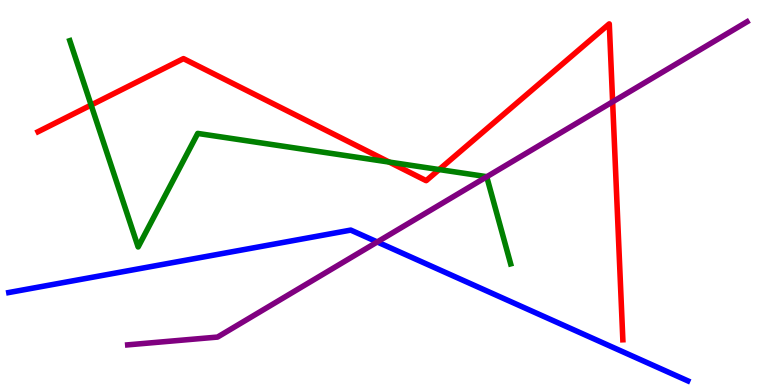[{'lines': ['blue', 'red'], 'intersections': []}, {'lines': ['green', 'red'], 'intersections': [{'x': 1.18, 'y': 7.27}, {'x': 5.02, 'y': 5.79}, {'x': 5.67, 'y': 5.6}]}, {'lines': ['purple', 'red'], 'intersections': [{'x': 7.9, 'y': 7.36}]}, {'lines': ['blue', 'green'], 'intersections': []}, {'lines': ['blue', 'purple'], 'intersections': [{'x': 4.87, 'y': 3.72}]}, {'lines': ['green', 'purple'], 'intersections': [{'x': 6.28, 'y': 5.41}]}]